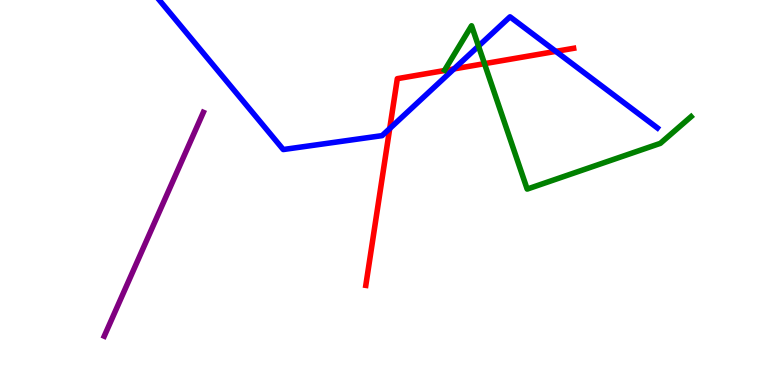[{'lines': ['blue', 'red'], 'intersections': [{'x': 5.03, 'y': 6.66}, {'x': 5.86, 'y': 8.21}, {'x': 7.17, 'y': 8.67}]}, {'lines': ['green', 'red'], 'intersections': [{'x': 6.25, 'y': 8.35}]}, {'lines': ['purple', 'red'], 'intersections': []}, {'lines': ['blue', 'green'], 'intersections': [{'x': 6.17, 'y': 8.8}]}, {'lines': ['blue', 'purple'], 'intersections': []}, {'lines': ['green', 'purple'], 'intersections': []}]